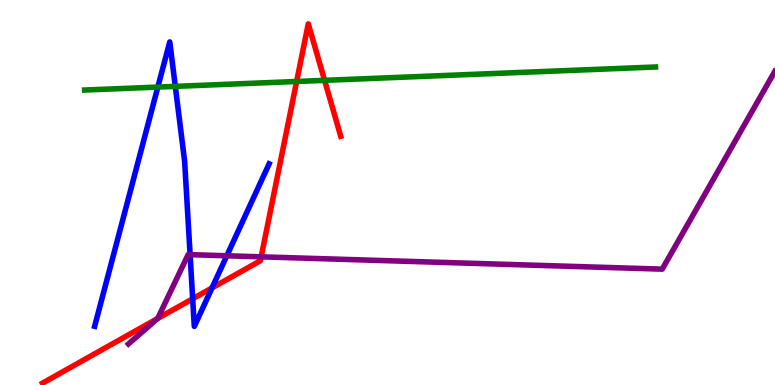[{'lines': ['blue', 'red'], 'intersections': [{'x': 2.49, 'y': 2.24}, {'x': 2.74, 'y': 2.52}]}, {'lines': ['green', 'red'], 'intersections': [{'x': 3.83, 'y': 7.88}, {'x': 4.19, 'y': 7.91}]}, {'lines': ['purple', 'red'], 'intersections': [{'x': 2.03, 'y': 1.73}, {'x': 3.37, 'y': 3.33}]}, {'lines': ['blue', 'green'], 'intersections': [{'x': 2.04, 'y': 7.74}, {'x': 2.26, 'y': 7.76}]}, {'lines': ['blue', 'purple'], 'intersections': [{'x': 2.45, 'y': 3.39}, {'x': 2.93, 'y': 3.36}]}, {'lines': ['green', 'purple'], 'intersections': []}]